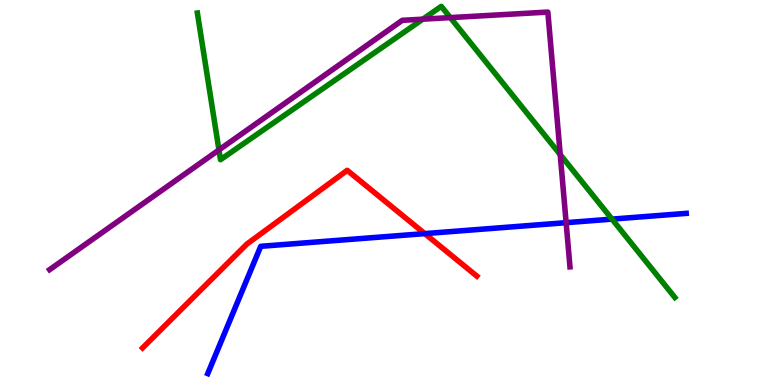[{'lines': ['blue', 'red'], 'intersections': [{'x': 5.48, 'y': 3.93}]}, {'lines': ['green', 'red'], 'intersections': []}, {'lines': ['purple', 'red'], 'intersections': []}, {'lines': ['blue', 'green'], 'intersections': [{'x': 7.9, 'y': 4.31}]}, {'lines': ['blue', 'purple'], 'intersections': [{'x': 7.3, 'y': 4.22}]}, {'lines': ['green', 'purple'], 'intersections': [{'x': 2.83, 'y': 6.11}, {'x': 5.46, 'y': 9.5}, {'x': 5.81, 'y': 9.54}, {'x': 7.23, 'y': 5.98}]}]